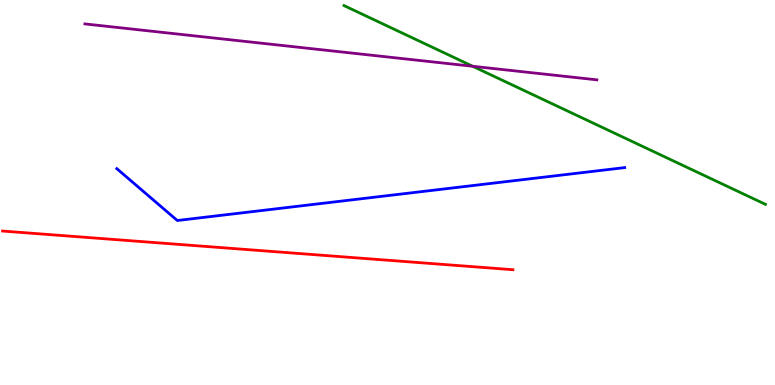[{'lines': ['blue', 'red'], 'intersections': []}, {'lines': ['green', 'red'], 'intersections': []}, {'lines': ['purple', 'red'], 'intersections': []}, {'lines': ['blue', 'green'], 'intersections': []}, {'lines': ['blue', 'purple'], 'intersections': []}, {'lines': ['green', 'purple'], 'intersections': [{'x': 6.1, 'y': 8.28}]}]